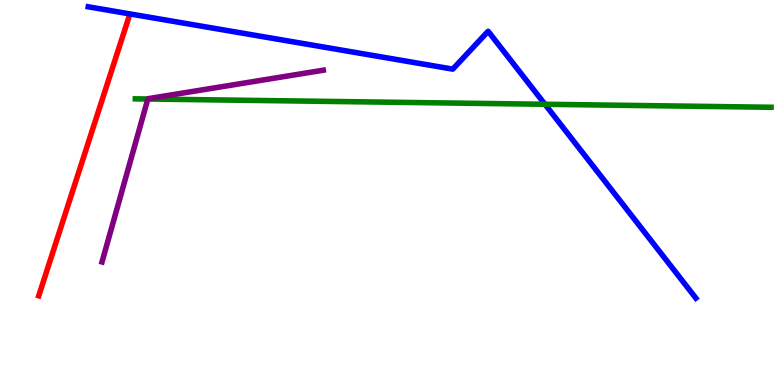[{'lines': ['blue', 'red'], 'intersections': []}, {'lines': ['green', 'red'], 'intersections': []}, {'lines': ['purple', 'red'], 'intersections': []}, {'lines': ['blue', 'green'], 'intersections': [{'x': 7.03, 'y': 7.29}]}, {'lines': ['blue', 'purple'], 'intersections': []}, {'lines': ['green', 'purple'], 'intersections': [{'x': 1.91, 'y': 7.43}]}]